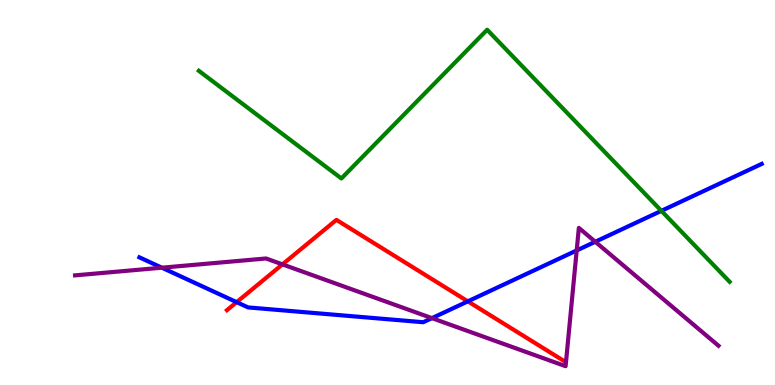[{'lines': ['blue', 'red'], 'intersections': [{'x': 3.05, 'y': 2.15}, {'x': 6.04, 'y': 2.17}]}, {'lines': ['green', 'red'], 'intersections': []}, {'lines': ['purple', 'red'], 'intersections': [{'x': 3.64, 'y': 3.13}]}, {'lines': ['blue', 'green'], 'intersections': [{'x': 8.53, 'y': 4.52}]}, {'lines': ['blue', 'purple'], 'intersections': [{'x': 2.09, 'y': 3.05}, {'x': 5.57, 'y': 1.74}, {'x': 7.44, 'y': 3.49}, {'x': 7.68, 'y': 3.72}]}, {'lines': ['green', 'purple'], 'intersections': []}]